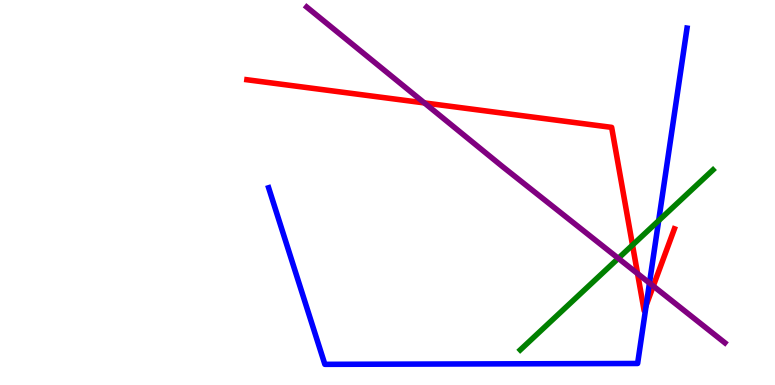[{'lines': ['blue', 'red'], 'intersections': [{'x': 8.34, 'y': 2.07}]}, {'lines': ['green', 'red'], 'intersections': [{'x': 8.16, 'y': 3.63}]}, {'lines': ['purple', 'red'], 'intersections': [{'x': 5.48, 'y': 7.33}, {'x': 8.23, 'y': 2.89}, {'x': 8.43, 'y': 2.57}]}, {'lines': ['blue', 'green'], 'intersections': [{'x': 8.5, 'y': 4.27}]}, {'lines': ['blue', 'purple'], 'intersections': [{'x': 8.38, 'y': 2.65}]}, {'lines': ['green', 'purple'], 'intersections': [{'x': 7.98, 'y': 3.29}]}]